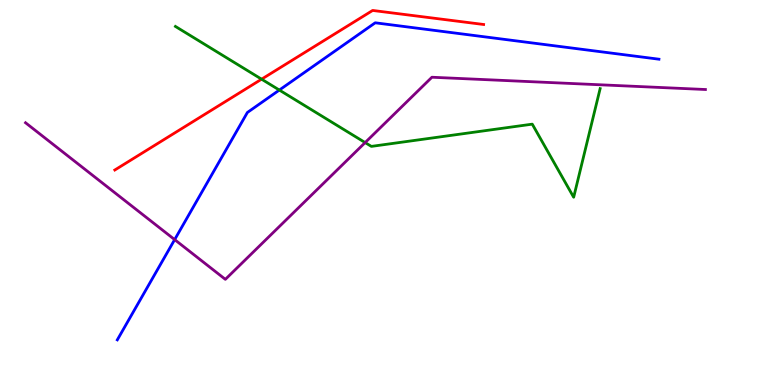[{'lines': ['blue', 'red'], 'intersections': []}, {'lines': ['green', 'red'], 'intersections': [{'x': 3.38, 'y': 7.94}]}, {'lines': ['purple', 'red'], 'intersections': []}, {'lines': ['blue', 'green'], 'intersections': [{'x': 3.6, 'y': 7.66}]}, {'lines': ['blue', 'purple'], 'intersections': [{'x': 2.25, 'y': 3.78}]}, {'lines': ['green', 'purple'], 'intersections': [{'x': 4.71, 'y': 6.3}]}]